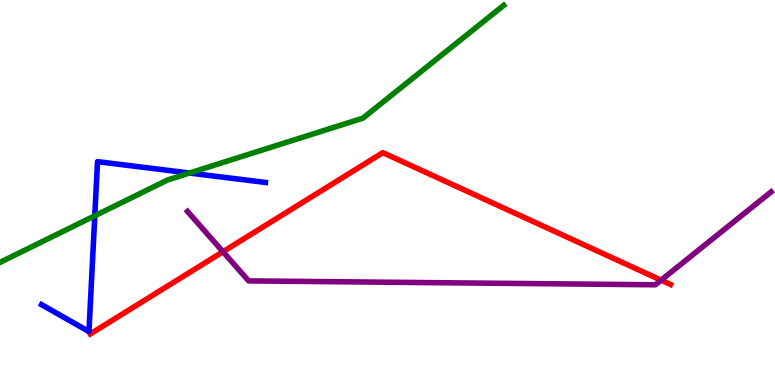[{'lines': ['blue', 'red'], 'intersections': []}, {'lines': ['green', 'red'], 'intersections': []}, {'lines': ['purple', 'red'], 'intersections': [{'x': 2.88, 'y': 3.46}, {'x': 8.53, 'y': 2.72}]}, {'lines': ['blue', 'green'], 'intersections': [{'x': 1.22, 'y': 4.4}, {'x': 2.45, 'y': 5.51}]}, {'lines': ['blue', 'purple'], 'intersections': []}, {'lines': ['green', 'purple'], 'intersections': []}]